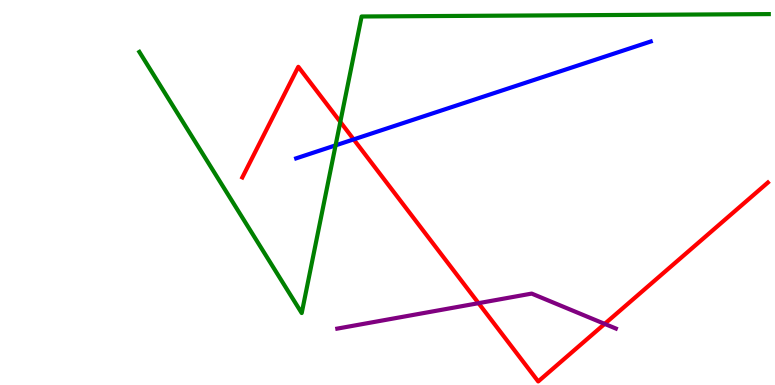[{'lines': ['blue', 'red'], 'intersections': [{'x': 4.56, 'y': 6.38}]}, {'lines': ['green', 'red'], 'intersections': [{'x': 4.39, 'y': 6.83}]}, {'lines': ['purple', 'red'], 'intersections': [{'x': 6.17, 'y': 2.13}, {'x': 7.8, 'y': 1.59}]}, {'lines': ['blue', 'green'], 'intersections': [{'x': 4.33, 'y': 6.22}]}, {'lines': ['blue', 'purple'], 'intersections': []}, {'lines': ['green', 'purple'], 'intersections': []}]